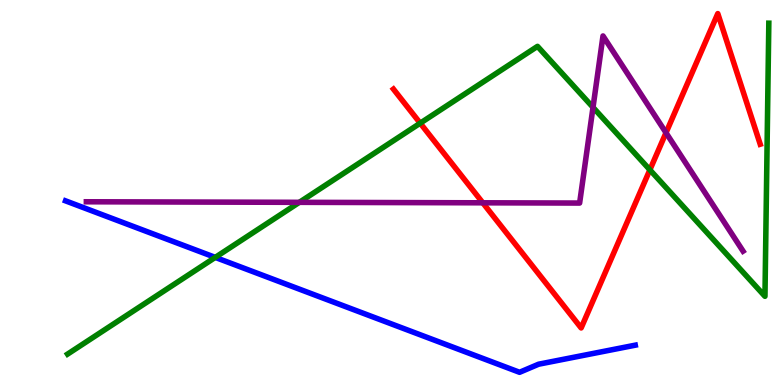[{'lines': ['blue', 'red'], 'intersections': []}, {'lines': ['green', 'red'], 'intersections': [{'x': 5.42, 'y': 6.8}, {'x': 8.39, 'y': 5.59}]}, {'lines': ['purple', 'red'], 'intersections': [{'x': 6.23, 'y': 4.73}, {'x': 8.59, 'y': 6.55}]}, {'lines': ['blue', 'green'], 'intersections': [{'x': 2.78, 'y': 3.31}]}, {'lines': ['blue', 'purple'], 'intersections': []}, {'lines': ['green', 'purple'], 'intersections': [{'x': 3.86, 'y': 4.74}, {'x': 7.65, 'y': 7.21}]}]